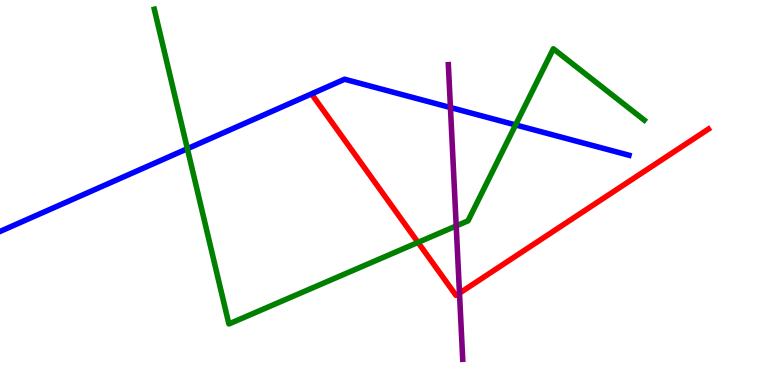[{'lines': ['blue', 'red'], 'intersections': []}, {'lines': ['green', 'red'], 'intersections': [{'x': 5.39, 'y': 3.7}]}, {'lines': ['purple', 'red'], 'intersections': [{'x': 5.93, 'y': 2.39}]}, {'lines': ['blue', 'green'], 'intersections': [{'x': 2.42, 'y': 6.14}, {'x': 6.65, 'y': 6.76}]}, {'lines': ['blue', 'purple'], 'intersections': [{'x': 5.81, 'y': 7.21}]}, {'lines': ['green', 'purple'], 'intersections': [{'x': 5.89, 'y': 4.13}]}]